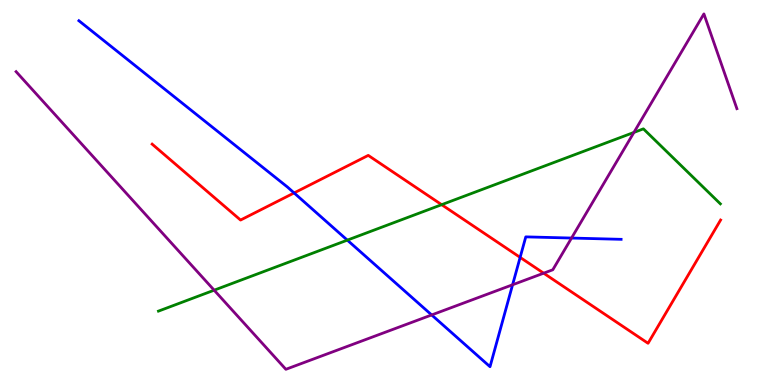[{'lines': ['blue', 'red'], 'intersections': [{'x': 3.79, 'y': 4.99}, {'x': 6.71, 'y': 3.31}]}, {'lines': ['green', 'red'], 'intersections': [{'x': 5.7, 'y': 4.68}]}, {'lines': ['purple', 'red'], 'intersections': [{'x': 7.01, 'y': 2.9}]}, {'lines': ['blue', 'green'], 'intersections': [{'x': 4.48, 'y': 3.76}]}, {'lines': ['blue', 'purple'], 'intersections': [{'x': 5.57, 'y': 1.82}, {'x': 6.61, 'y': 2.6}, {'x': 7.37, 'y': 3.82}]}, {'lines': ['green', 'purple'], 'intersections': [{'x': 2.76, 'y': 2.46}, {'x': 8.18, 'y': 6.56}]}]